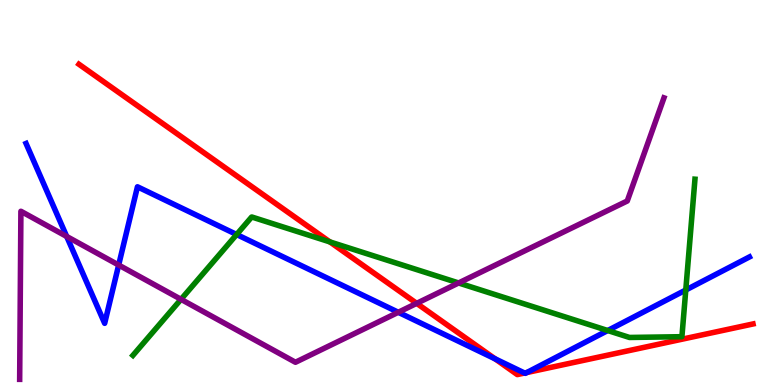[{'lines': ['blue', 'red'], 'intersections': [{'x': 6.39, 'y': 0.68}, {'x': 6.77, 'y': 0.311}, {'x': 6.8, 'y': 0.324}]}, {'lines': ['green', 'red'], 'intersections': [{'x': 4.26, 'y': 3.72}]}, {'lines': ['purple', 'red'], 'intersections': [{'x': 5.38, 'y': 2.12}]}, {'lines': ['blue', 'green'], 'intersections': [{'x': 3.05, 'y': 3.91}, {'x': 7.84, 'y': 1.41}, {'x': 8.85, 'y': 2.47}]}, {'lines': ['blue', 'purple'], 'intersections': [{'x': 0.861, 'y': 3.86}, {'x': 1.53, 'y': 3.12}, {'x': 5.14, 'y': 1.89}]}, {'lines': ['green', 'purple'], 'intersections': [{'x': 2.34, 'y': 2.23}, {'x': 5.92, 'y': 2.65}]}]